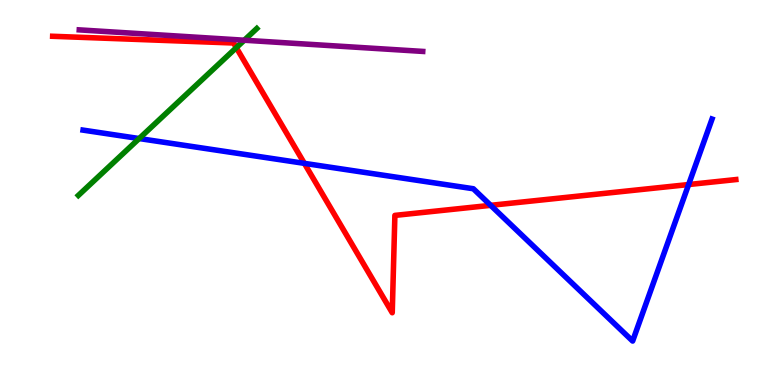[{'lines': ['blue', 'red'], 'intersections': [{'x': 3.93, 'y': 5.76}, {'x': 6.33, 'y': 4.67}, {'x': 8.89, 'y': 5.21}]}, {'lines': ['green', 'red'], 'intersections': [{'x': 3.05, 'y': 8.76}]}, {'lines': ['purple', 'red'], 'intersections': []}, {'lines': ['blue', 'green'], 'intersections': [{'x': 1.8, 'y': 6.4}]}, {'lines': ['blue', 'purple'], 'intersections': []}, {'lines': ['green', 'purple'], 'intersections': [{'x': 3.15, 'y': 8.96}]}]